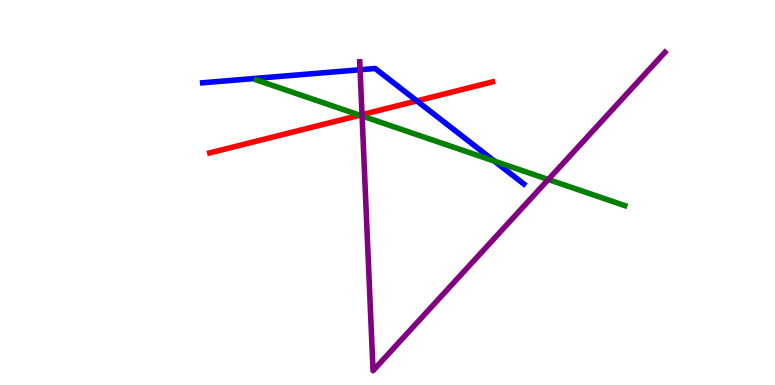[{'lines': ['blue', 'red'], 'intersections': [{'x': 5.38, 'y': 7.38}]}, {'lines': ['green', 'red'], 'intersections': [{'x': 4.64, 'y': 7.01}]}, {'lines': ['purple', 'red'], 'intersections': [{'x': 4.67, 'y': 7.02}]}, {'lines': ['blue', 'green'], 'intersections': [{'x': 6.38, 'y': 5.82}]}, {'lines': ['blue', 'purple'], 'intersections': [{'x': 4.65, 'y': 8.19}]}, {'lines': ['green', 'purple'], 'intersections': [{'x': 4.67, 'y': 6.99}, {'x': 7.07, 'y': 5.34}]}]